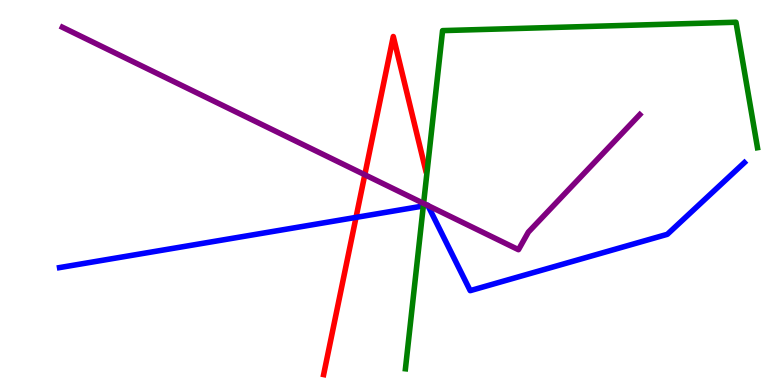[{'lines': ['blue', 'red'], 'intersections': [{'x': 4.59, 'y': 4.35}]}, {'lines': ['green', 'red'], 'intersections': []}, {'lines': ['purple', 'red'], 'intersections': [{'x': 4.71, 'y': 5.46}]}, {'lines': ['blue', 'green'], 'intersections': [{'x': 5.46, 'y': 4.65}]}, {'lines': ['blue', 'purple'], 'intersections': [{'x': 5.52, 'y': 4.67}, {'x': 5.52, 'y': 4.66}]}, {'lines': ['green', 'purple'], 'intersections': [{'x': 5.47, 'y': 4.72}]}]